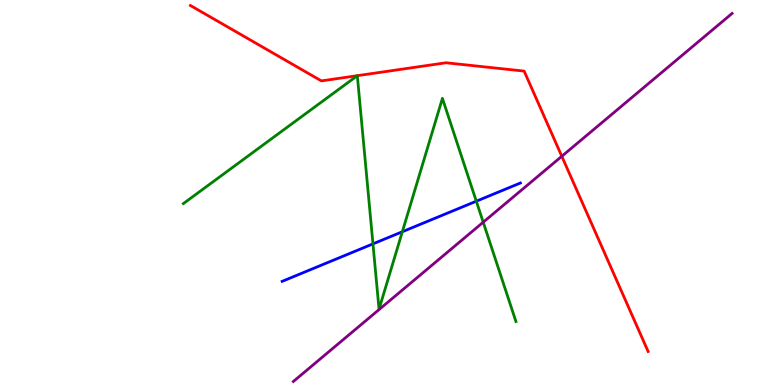[{'lines': ['blue', 'red'], 'intersections': []}, {'lines': ['green', 'red'], 'intersections': []}, {'lines': ['purple', 'red'], 'intersections': [{'x': 7.25, 'y': 5.94}]}, {'lines': ['blue', 'green'], 'intersections': [{'x': 4.81, 'y': 3.67}, {'x': 5.19, 'y': 3.98}, {'x': 6.15, 'y': 4.77}]}, {'lines': ['blue', 'purple'], 'intersections': []}, {'lines': ['green', 'purple'], 'intersections': [{'x': 6.24, 'y': 4.23}]}]